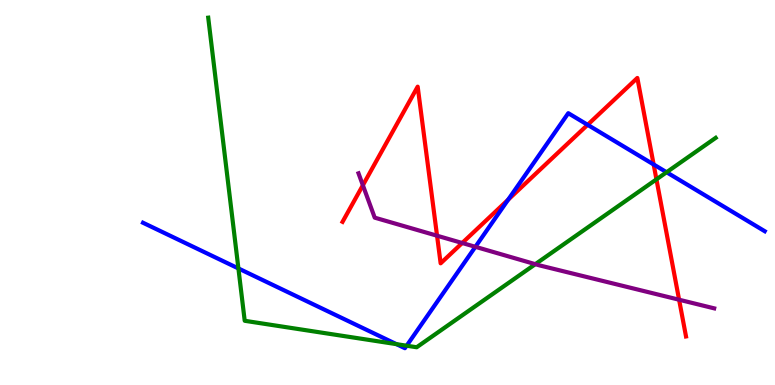[{'lines': ['blue', 'red'], 'intersections': [{'x': 6.56, 'y': 4.81}, {'x': 7.58, 'y': 6.76}, {'x': 8.43, 'y': 5.73}]}, {'lines': ['green', 'red'], 'intersections': [{'x': 8.47, 'y': 5.34}]}, {'lines': ['purple', 'red'], 'intersections': [{'x': 4.68, 'y': 5.19}, {'x': 5.64, 'y': 3.88}, {'x': 5.96, 'y': 3.69}, {'x': 8.76, 'y': 2.22}]}, {'lines': ['blue', 'green'], 'intersections': [{'x': 3.08, 'y': 3.03}, {'x': 5.12, 'y': 1.06}, {'x': 5.25, 'y': 1.02}, {'x': 8.6, 'y': 5.53}]}, {'lines': ['blue', 'purple'], 'intersections': [{'x': 6.13, 'y': 3.59}]}, {'lines': ['green', 'purple'], 'intersections': [{'x': 6.91, 'y': 3.14}]}]